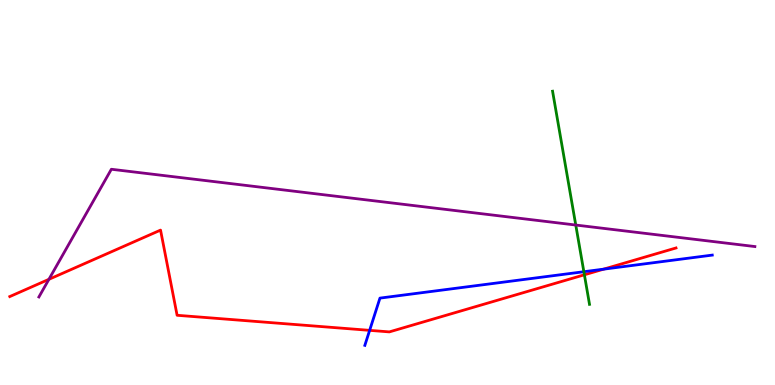[{'lines': ['blue', 'red'], 'intersections': [{'x': 4.77, 'y': 1.42}, {'x': 7.79, 'y': 3.01}]}, {'lines': ['green', 'red'], 'intersections': [{'x': 7.54, 'y': 2.86}]}, {'lines': ['purple', 'red'], 'intersections': [{'x': 0.631, 'y': 2.74}]}, {'lines': ['blue', 'green'], 'intersections': [{'x': 7.53, 'y': 2.94}]}, {'lines': ['blue', 'purple'], 'intersections': []}, {'lines': ['green', 'purple'], 'intersections': [{'x': 7.43, 'y': 4.15}]}]